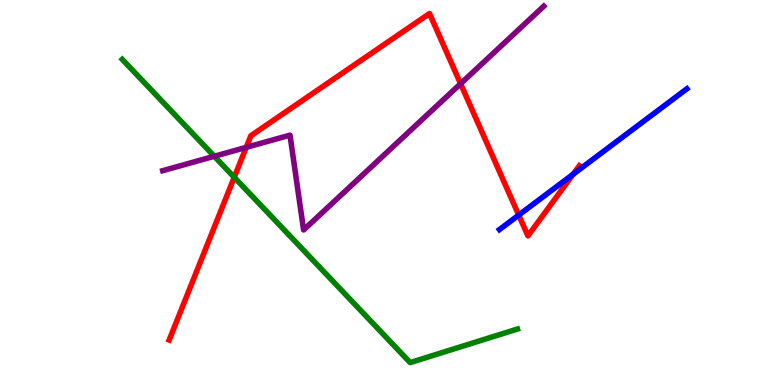[{'lines': ['blue', 'red'], 'intersections': [{'x': 6.69, 'y': 4.41}, {'x': 7.4, 'y': 5.48}]}, {'lines': ['green', 'red'], 'intersections': [{'x': 3.02, 'y': 5.39}]}, {'lines': ['purple', 'red'], 'intersections': [{'x': 3.18, 'y': 6.17}, {'x': 5.94, 'y': 7.83}]}, {'lines': ['blue', 'green'], 'intersections': []}, {'lines': ['blue', 'purple'], 'intersections': []}, {'lines': ['green', 'purple'], 'intersections': [{'x': 2.77, 'y': 5.94}]}]